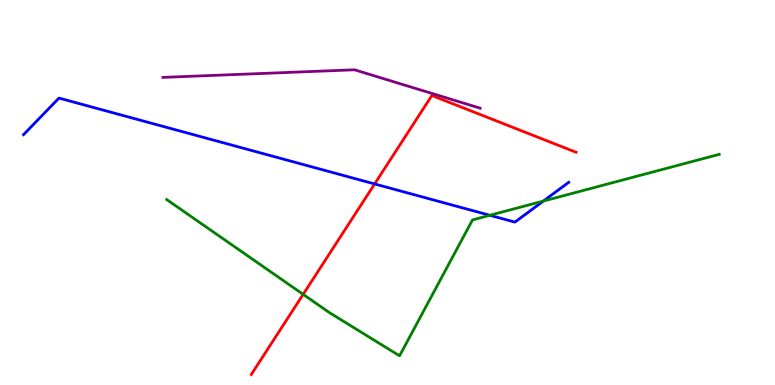[{'lines': ['blue', 'red'], 'intersections': [{'x': 4.83, 'y': 5.22}]}, {'lines': ['green', 'red'], 'intersections': [{'x': 3.91, 'y': 2.35}]}, {'lines': ['purple', 'red'], 'intersections': []}, {'lines': ['blue', 'green'], 'intersections': [{'x': 6.32, 'y': 4.41}, {'x': 7.01, 'y': 4.78}]}, {'lines': ['blue', 'purple'], 'intersections': []}, {'lines': ['green', 'purple'], 'intersections': []}]